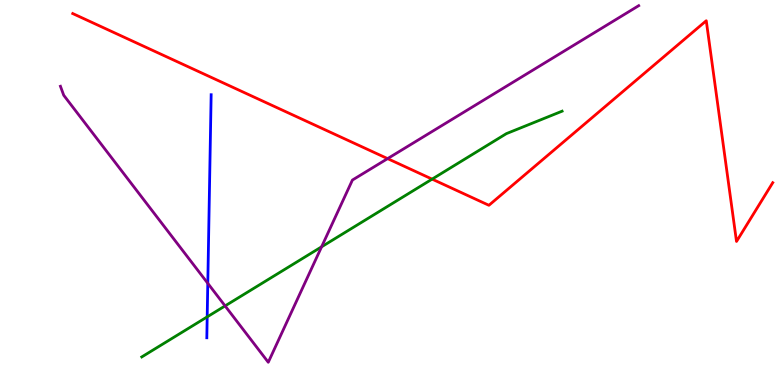[{'lines': ['blue', 'red'], 'intersections': []}, {'lines': ['green', 'red'], 'intersections': [{'x': 5.58, 'y': 5.35}]}, {'lines': ['purple', 'red'], 'intersections': [{'x': 5.0, 'y': 5.88}]}, {'lines': ['blue', 'green'], 'intersections': [{'x': 2.67, 'y': 1.77}]}, {'lines': ['blue', 'purple'], 'intersections': [{'x': 2.68, 'y': 2.64}]}, {'lines': ['green', 'purple'], 'intersections': [{'x': 2.9, 'y': 2.05}, {'x': 4.15, 'y': 3.59}]}]